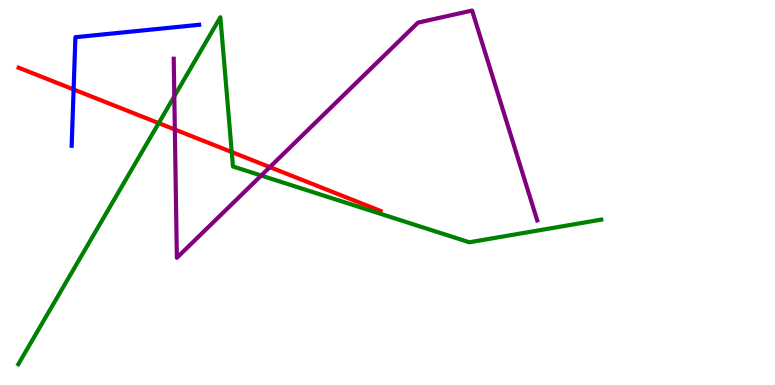[{'lines': ['blue', 'red'], 'intersections': [{'x': 0.95, 'y': 7.68}]}, {'lines': ['green', 'red'], 'intersections': [{'x': 2.05, 'y': 6.8}, {'x': 2.99, 'y': 6.05}]}, {'lines': ['purple', 'red'], 'intersections': [{'x': 2.26, 'y': 6.64}, {'x': 3.48, 'y': 5.66}]}, {'lines': ['blue', 'green'], 'intersections': []}, {'lines': ['blue', 'purple'], 'intersections': []}, {'lines': ['green', 'purple'], 'intersections': [{'x': 2.25, 'y': 7.5}, {'x': 3.37, 'y': 5.44}]}]